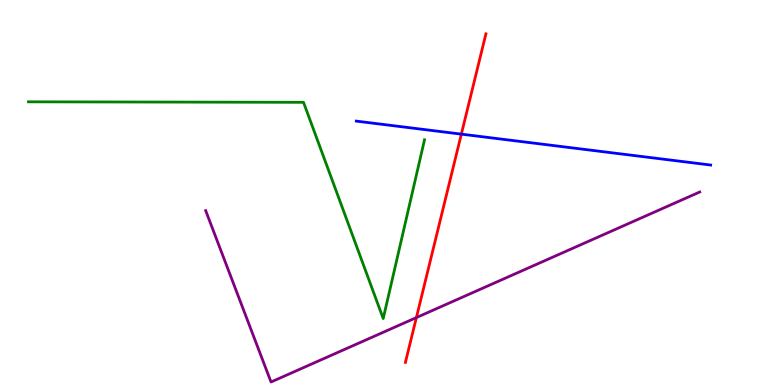[{'lines': ['blue', 'red'], 'intersections': [{'x': 5.95, 'y': 6.52}]}, {'lines': ['green', 'red'], 'intersections': []}, {'lines': ['purple', 'red'], 'intersections': [{'x': 5.37, 'y': 1.75}]}, {'lines': ['blue', 'green'], 'intersections': []}, {'lines': ['blue', 'purple'], 'intersections': []}, {'lines': ['green', 'purple'], 'intersections': []}]